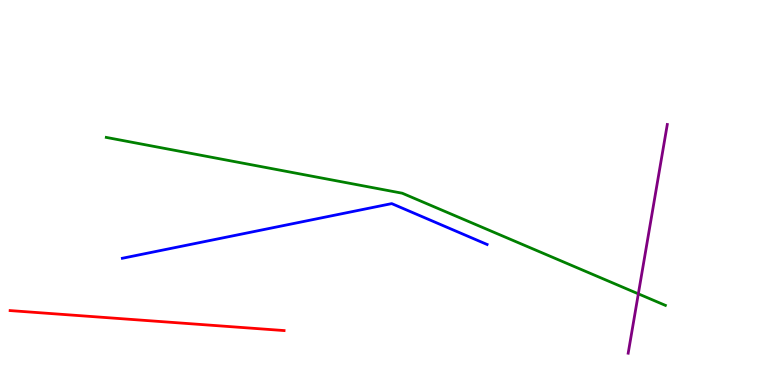[{'lines': ['blue', 'red'], 'intersections': []}, {'lines': ['green', 'red'], 'intersections': []}, {'lines': ['purple', 'red'], 'intersections': []}, {'lines': ['blue', 'green'], 'intersections': []}, {'lines': ['blue', 'purple'], 'intersections': []}, {'lines': ['green', 'purple'], 'intersections': [{'x': 8.24, 'y': 2.37}]}]